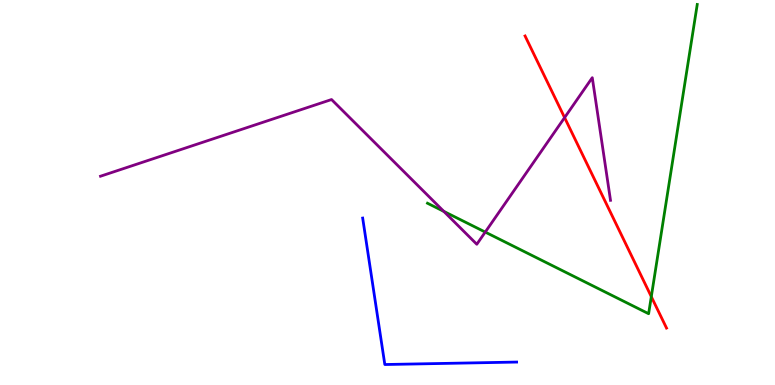[{'lines': ['blue', 'red'], 'intersections': []}, {'lines': ['green', 'red'], 'intersections': [{'x': 8.4, 'y': 2.3}]}, {'lines': ['purple', 'red'], 'intersections': [{'x': 7.29, 'y': 6.95}]}, {'lines': ['blue', 'green'], 'intersections': []}, {'lines': ['blue', 'purple'], 'intersections': []}, {'lines': ['green', 'purple'], 'intersections': [{'x': 5.73, 'y': 4.51}, {'x': 6.26, 'y': 3.97}]}]